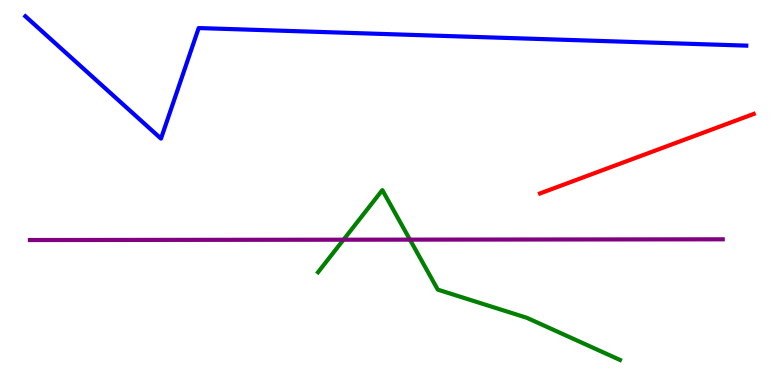[{'lines': ['blue', 'red'], 'intersections': []}, {'lines': ['green', 'red'], 'intersections': []}, {'lines': ['purple', 'red'], 'intersections': []}, {'lines': ['blue', 'green'], 'intersections': []}, {'lines': ['blue', 'purple'], 'intersections': []}, {'lines': ['green', 'purple'], 'intersections': [{'x': 4.43, 'y': 3.77}, {'x': 5.29, 'y': 3.78}]}]